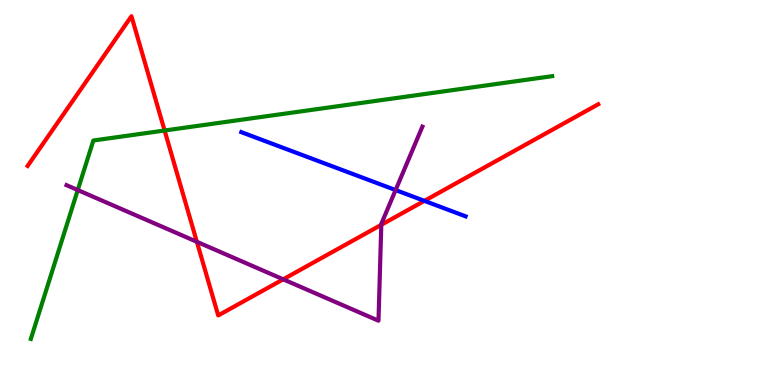[{'lines': ['blue', 'red'], 'intersections': [{'x': 5.48, 'y': 4.78}]}, {'lines': ['green', 'red'], 'intersections': [{'x': 2.12, 'y': 6.61}]}, {'lines': ['purple', 'red'], 'intersections': [{'x': 2.54, 'y': 3.72}, {'x': 3.65, 'y': 2.74}, {'x': 4.92, 'y': 4.16}]}, {'lines': ['blue', 'green'], 'intersections': []}, {'lines': ['blue', 'purple'], 'intersections': [{'x': 5.1, 'y': 5.06}]}, {'lines': ['green', 'purple'], 'intersections': [{'x': 1.0, 'y': 5.06}]}]